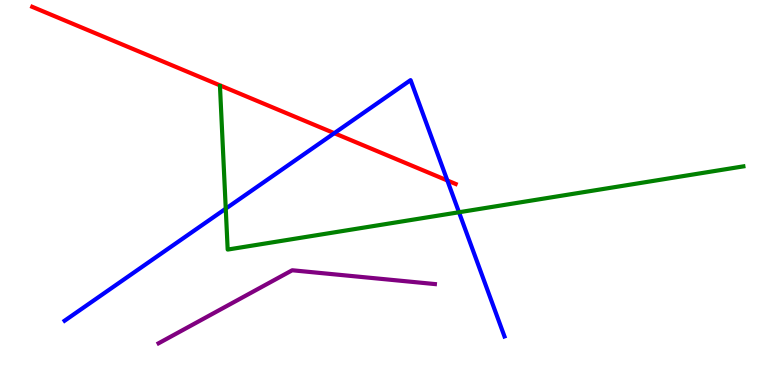[{'lines': ['blue', 'red'], 'intersections': [{'x': 4.31, 'y': 6.54}, {'x': 5.77, 'y': 5.31}]}, {'lines': ['green', 'red'], 'intersections': []}, {'lines': ['purple', 'red'], 'intersections': []}, {'lines': ['blue', 'green'], 'intersections': [{'x': 2.91, 'y': 4.58}, {'x': 5.92, 'y': 4.49}]}, {'lines': ['blue', 'purple'], 'intersections': []}, {'lines': ['green', 'purple'], 'intersections': []}]